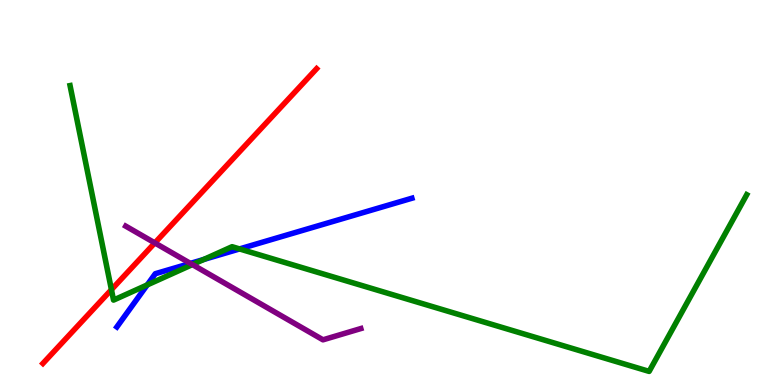[{'lines': ['blue', 'red'], 'intersections': []}, {'lines': ['green', 'red'], 'intersections': [{'x': 1.44, 'y': 2.48}]}, {'lines': ['purple', 'red'], 'intersections': [{'x': 2.0, 'y': 3.69}]}, {'lines': ['blue', 'green'], 'intersections': [{'x': 1.9, 'y': 2.6}, {'x': 2.63, 'y': 3.26}, {'x': 3.09, 'y': 3.53}]}, {'lines': ['blue', 'purple'], 'intersections': [{'x': 2.46, 'y': 3.16}]}, {'lines': ['green', 'purple'], 'intersections': [{'x': 2.48, 'y': 3.13}]}]